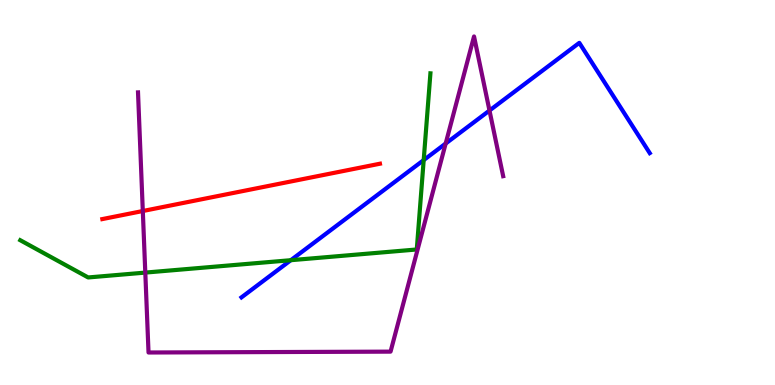[{'lines': ['blue', 'red'], 'intersections': []}, {'lines': ['green', 'red'], 'intersections': []}, {'lines': ['purple', 'red'], 'intersections': [{'x': 1.84, 'y': 4.52}]}, {'lines': ['blue', 'green'], 'intersections': [{'x': 3.75, 'y': 3.24}, {'x': 5.47, 'y': 5.84}]}, {'lines': ['blue', 'purple'], 'intersections': [{'x': 5.75, 'y': 6.27}, {'x': 6.32, 'y': 7.13}]}, {'lines': ['green', 'purple'], 'intersections': [{'x': 1.87, 'y': 2.92}]}]